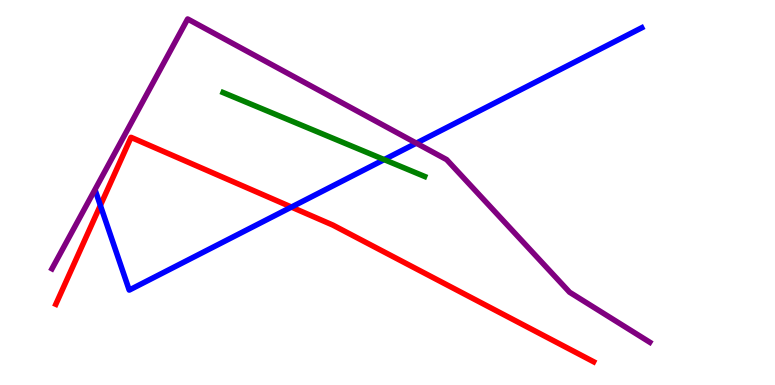[{'lines': ['blue', 'red'], 'intersections': [{'x': 1.3, 'y': 4.66}, {'x': 3.76, 'y': 4.62}]}, {'lines': ['green', 'red'], 'intersections': []}, {'lines': ['purple', 'red'], 'intersections': []}, {'lines': ['blue', 'green'], 'intersections': [{'x': 4.96, 'y': 5.85}]}, {'lines': ['blue', 'purple'], 'intersections': [{'x': 5.37, 'y': 6.28}]}, {'lines': ['green', 'purple'], 'intersections': []}]